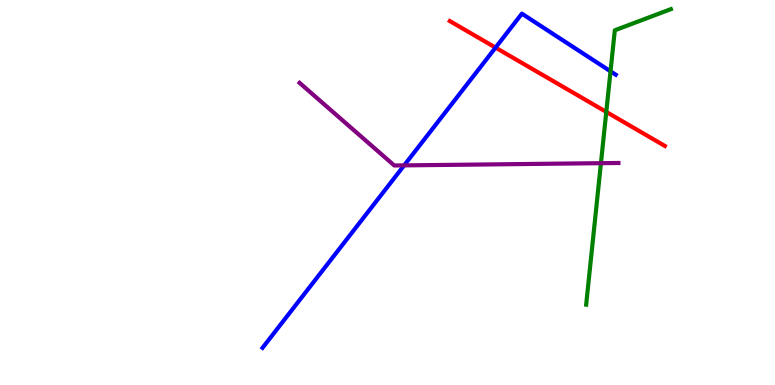[{'lines': ['blue', 'red'], 'intersections': [{'x': 6.39, 'y': 8.76}]}, {'lines': ['green', 'red'], 'intersections': [{'x': 7.82, 'y': 7.09}]}, {'lines': ['purple', 'red'], 'intersections': []}, {'lines': ['blue', 'green'], 'intersections': [{'x': 7.88, 'y': 8.15}]}, {'lines': ['blue', 'purple'], 'intersections': [{'x': 5.21, 'y': 5.7}]}, {'lines': ['green', 'purple'], 'intersections': [{'x': 7.75, 'y': 5.76}]}]